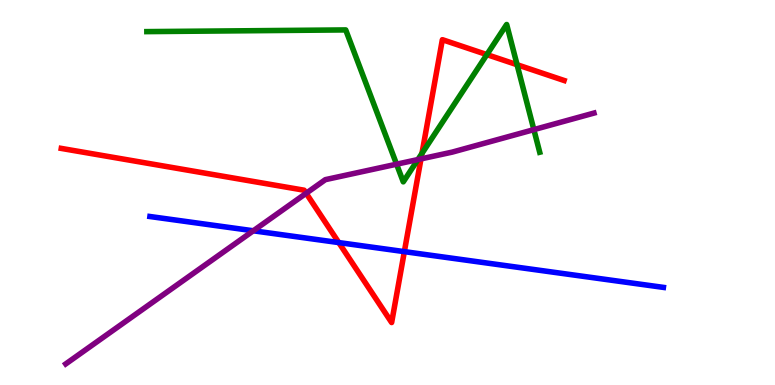[{'lines': ['blue', 'red'], 'intersections': [{'x': 4.37, 'y': 3.7}, {'x': 5.22, 'y': 3.46}]}, {'lines': ['green', 'red'], 'intersections': [{'x': 5.44, 'y': 6.02}, {'x': 6.28, 'y': 8.58}, {'x': 6.67, 'y': 8.32}]}, {'lines': ['purple', 'red'], 'intersections': [{'x': 3.95, 'y': 4.98}, {'x': 5.43, 'y': 5.87}]}, {'lines': ['blue', 'green'], 'intersections': []}, {'lines': ['blue', 'purple'], 'intersections': [{'x': 3.27, 'y': 4.01}]}, {'lines': ['green', 'purple'], 'intersections': [{'x': 5.12, 'y': 5.74}, {'x': 5.39, 'y': 5.86}, {'x': 6.89, 'y': 6.63}]}]